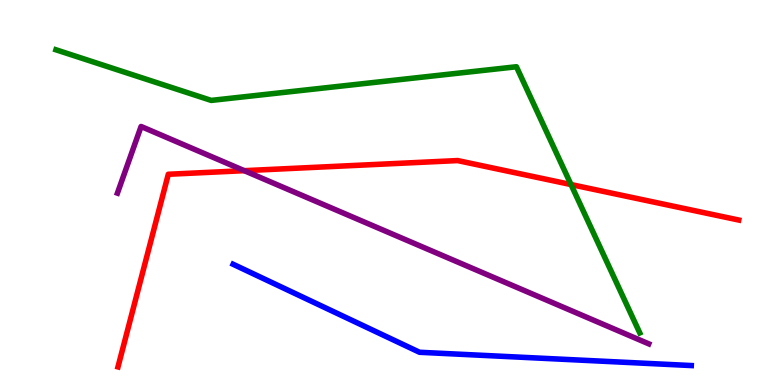[{'lines': ['blue', 'red'], 'intersections': []}, {'lines': ['green', 'red'], 'intersections': [{'x': 7.37, 'y': 5.21}]}, {'lines': ['purple', 'red'], 'intersections': [{'x': 3.15, 'y': 5.57}]}, {'lines': ['blue', 'green'], 'intersections': []}, {'lines': ['blue', 'purple'], 'intersections': []}, {'lines': ['green', 'purple'], 'intersections': []}]